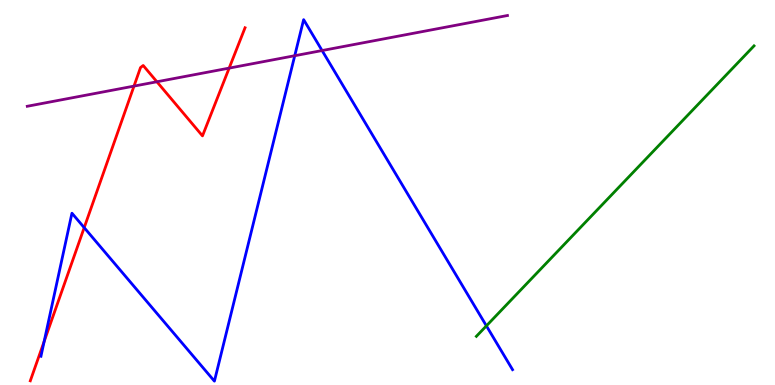[{'lines': ['blue', 'red'], 'intersections': [{'x': 0.57, 'y': 1.13}, {'x': 1.09, 'y': 4.09}]}, {'lines': ['green', 'red'], 'intersections': []}, {'lines': ['purple', 'red'], 'intersections': [{'x': 1.73, 'y': 7.76}, {'x': 2.02, 'y': 7.88}, {'x': 2.96, 'y': 8.23}]}, {'lines': ['blue', 'green'], 'intersections': [{'x': 6.28, 'y': 1.54}]}, {'lines': ['blue', 'purple'], 'intersections': [{'x': 3.8, 'y': 8.55}, {'x': 4.16, 'y': 8.69}]}, {'lines': ['green', 'purple'], 'intersections': []}]